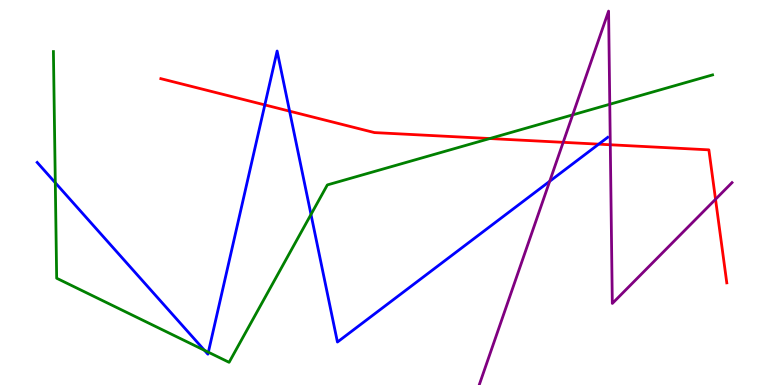[{'lines': ['blue', 'red'], 'intersections': [{'x': 3.42, 'y': 7.28}, {'x': 3.74, 'y': 7.11}, {'x': 7.73, 'y': 6.26}]}, {'lines': ['green', 'red'], 'intersections': [{'x': 6.32, 'y': 6.4}]}, {'lines': ['purple', 'red'], 'intersections': [{'x': 7.27, 'y': 6.3}, {'x': 7.87, 'y': 6.24}, {'x': 9.23, 'y': 4.82}]}, {'lines': ['blue', 'green'], 'intersections': [{'x': 0.714, 'y': 5.25}, {'x': 2.64, 'y': 0.902}, {'x': 2.69, 'y': 0.852}, {'x': 4.01, 'y': 4.43}]}, {'lines': ['blue', 'purple'], 'intersections': [{'x': 7.09, 'y': 5.29}]}, {'lines': ['green', 'purple'], 'intersections': [{'x': 7.39, 'y': 7.02}, {'x': 7.87, 'y': 7.29}]}]